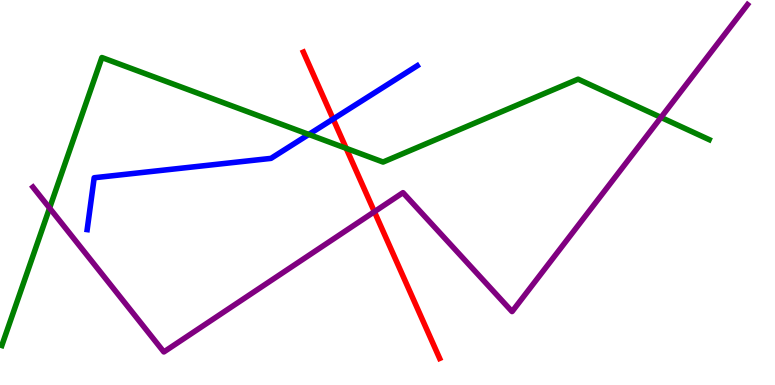[{'lines': ['blue', 'red'], 'intersections': [{'x': 4.3, 'y': 6.91}]}, {'lines': ['green', 'red'], 'intersections': [{'x': 4.47, 'y': 6.15}]}, {'lines': ['purple', 'red'], 'intersections': [{'x': 4.83, 'y': 4.5}]}, {'lines': ['blue', 'green'], 'intersections': [{'x': 3.98, 'y': 6.51}]}, {'lines': ['blue', 'purple'], 'intersections': []}, {'lines': ['green', 'purple'], 'intersections': [{'x': 0.64, 'y': 4.6}, {'x': 8.53, 'y': 6.95}]}]